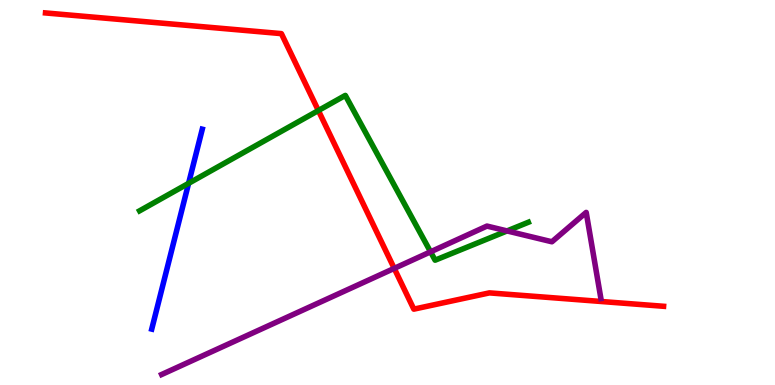[{'lines': ['blue', 'red'], 'intersections': []}, {'lines': ['green', 'red'], 'intersections': [{'x': 4.11, 'y': 7.13}]}, {'lines': ['purple', 'red'], 'intersections': [{'x': 5.09, 'y': 3.03}]}, {'lines': ['blue', 'green'], 'intersections': [{'x': 2.43, 'y': 5.24}]}, {'lines': ['blue', 'purple'], 'intersections': []}, {'lines': ['green', 'purple'], 'intersections': [{'x': 5.56, 'y': 3.46}, {'x': 6.54, 'y': 4.0}]}]